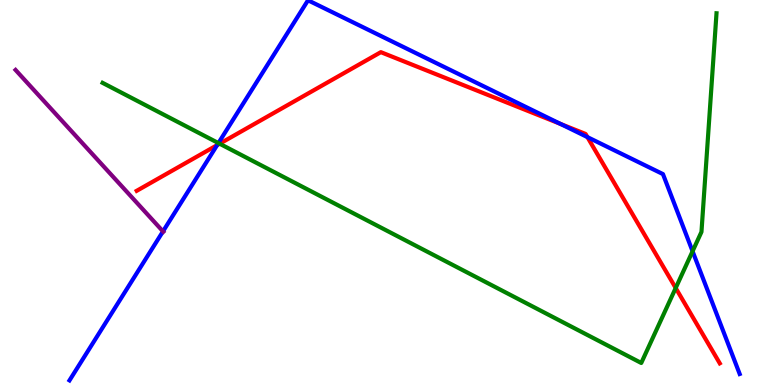[{'lines': ['blue', 'red'], 'intersections': [{'x': 2.8, 'y': 6.23}, {'x': 7.23, 'y': 6.78}, {'x': 7.58, 'y': 6.44}]}, {'lines': ['green', 'red'], 'intersections': [{'x': 2.83, 'y': 6.27}, {'x': 8.72, 'y': 2.52}]}, {'lines': ['purple', 'red'], 'intersections': []}, {'lines': ['blue', 'green'], 'intersections': [{'x': 2.82, 'y': 6.28}, {'x': 8.94, 'y': 3.47}]}, {'lines': ['blue', 'purple'], 'intersections': [{'x': 2.1, 'y': 3.99}]}, {'lines': ['green', 'purple'], 'intersections': []}]